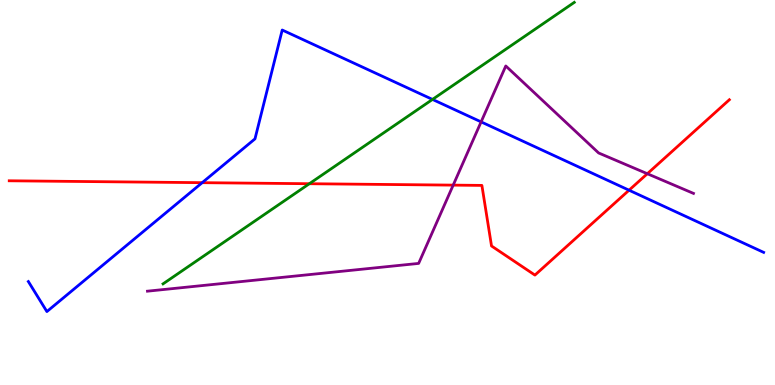[{'lines': ['blue', 'red'], 'intersections': [{'x': 2.61, 'y': 5.26}, {'x': 8.12, 'y': 5.06}]}, {'lines': ['green', 'red'], 'intersections': [{'x': 3.99, 'y': 5.23}]}, {'lines': ['purple', 'red'], 'intersections': [{'x': 5.85, 'y': 5.19}, {'x': 8.35, 'y': 5.49}]}, {'lines': ['blue', 'green'], 'intersections': [{'x': 5.58, 'y': 7.42}]}, {'lines': ['blue', 'purple'], 'intersections': [{'x': 6.21, 'y': 6.83}]}, {'lines': ['green', 'purple'], 'intersections': []}]